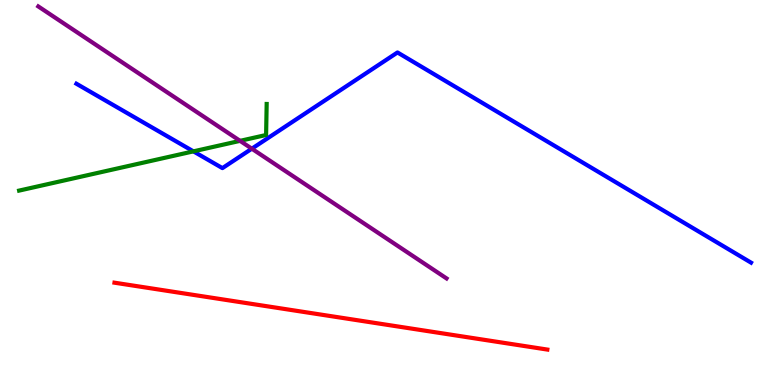[{'lines': ['blue', 'red'], 'intersections': []}, {'lines': ['green', 'red'], 'intersections': []}, {'lines': ['purple', 'red'], 'intersections': []}, {'lines': ['blue', 'green'], 'intersections': [{'x': 2.5, 'y': 6.07}]}, {'lines': ['blue', 'purple'], 'intersections': [{'x': 3.25, 'y': 6.14}]}, {'lines': ['green', 'purple'], 'intersections': [{'x': 3.1, 'y': 6.34}]}]